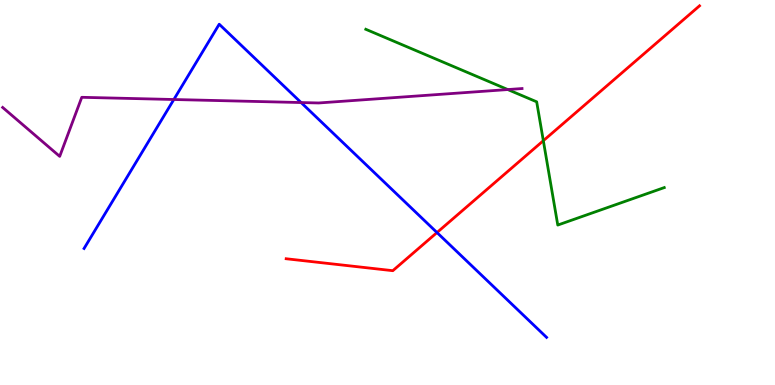[{'lines': ['blue', 'red'], 'intersections': [{'x': 5.64, 'y': 3.96}]}, {'lines': ['green', 'red'], 'intersections': [{'x': 7.01, 'y': 6.35}]}, {'lines': ['purple', 'red'], 'intersections': []}, {'lines': ['blue', 'green'], 'intersections': []}, {'lines': ['blue', 'purple'], 'intersections': [{'x': 2.24, 'y': 7.42}, {'x': 3.89, 'y': 7.34}]}, {'lines': ['green', 'purple'], 'intersections': [{'x': 6.55, 'y': 7.67}]}]